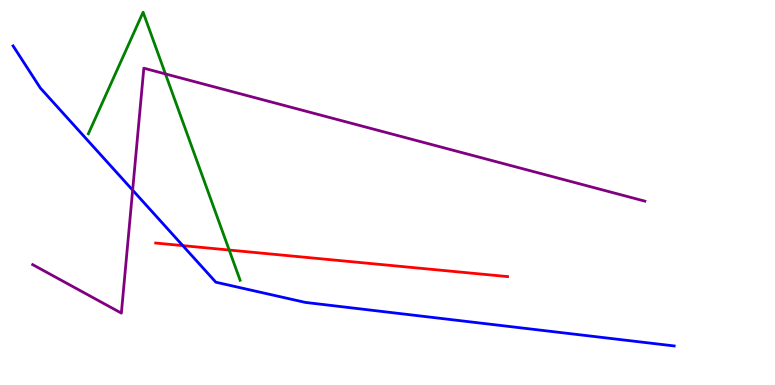[{'lines': ['blue', 'red'], 'intersections': [{'x': 2.36, 'y': 3.62}]}, {'lines': ['green', 'red'], 'intersections': [{'x': 2.96, 'y': 3.51}]}, {'lines': ['purple', 'red'], 'intersections': []}, {'lines': ['blue', 'green'], 'intersections': []}, {'lines': ['blue', 'purple'], 'intersections': [{'x': 1.71, 'y': 5.06}]}, {'lines': ['green', 'purple'], 'intersections': [{'x': 2.13, 'y': 8.08}]}]